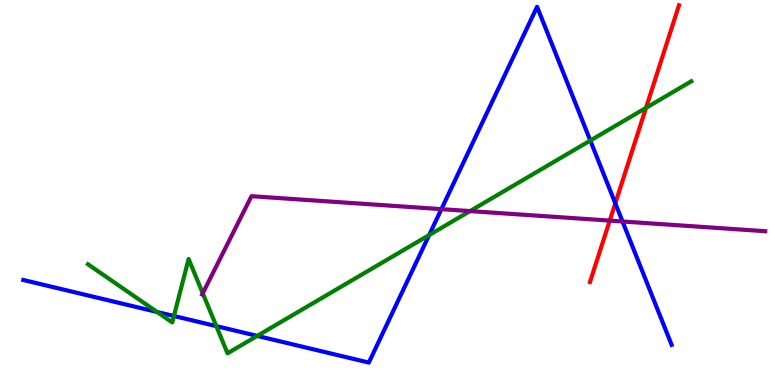[{'lines': ['blue', 'red'], 'intersections': [{'x': 7.94, 'y': 4.72}]}, {'lines': ['green', 'red'], 'intersections': [{'x': 8.34, 'y': 7.2}]}, {'lines': ['purple', 'red'], 'intersections': [{'x': 7.87, 'y': 4.27}]}, {'lines': ['blue', 'green'], 'intersections': [{'x': 2.03, 'y': 1.9}, {'x': 2.24, 'y': 1.79}, {'x': 2.79, 'y': 1.53}, {'x': 3.32, 'y': 1.28}, {'x': 5.54, 'y': 3.89}, {'x': 7.62, 'y': 6.35}]}, {'lines': ['blue', 'purple'], 'intersections': [{'x': 5.7, 'y': 4.57}, {'x': 8.03, 'y': 4.25}]}, {'lines': ['green', 'purple'], 'intersections': [{'x': 2.62, 'y': 2.38}, {'x': 6.06, 'y': 4.52}]}]